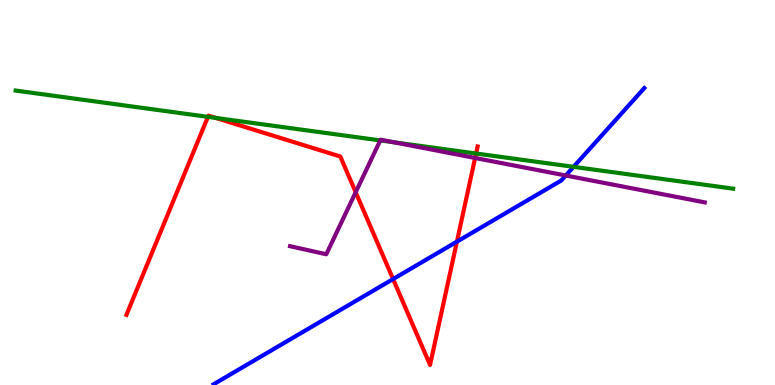[{'lines': ['blue', 'red'], 'intersections': [{'x': 5.07, 'y': 2.75}, {'x': 5.9, 'y': 3.72}]}, {'lines': ['green', 'red'], 'intersections': [{'x': 2.68, 'y': 6.96}, {'x': 2.78, 'y': 6.94}, {'x': 6.14, 'y': 6.01}]}, {'lines': ['purple', 'red'], 'intersections': [{'x': 4.59, 'y': 5.01}, {'x': 6.13, 'y': 5.9}]}, {'lines': ['blue', 'green'], 'intersections': [{'x': 7.4, 'y': 5.67}]}, {'lines': ['blue', 'purple'], 'intersections': [{'x': 7.3, 'y': 5.44}]}, {'lines': ['green', 'purple'], 'intersections': [{'x': 4.91, 'y': 6.35}, {'x': 5.08, 'y': 6.3}]}]